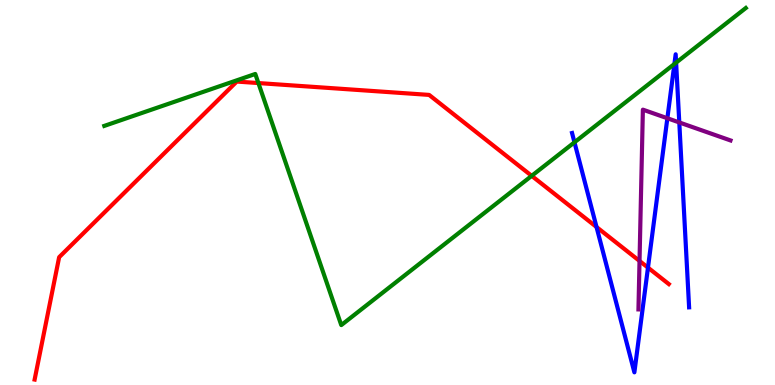[{'lines': ['blue', 'red'], 'intersections': [{'x': 7.7, 'y': 4.1}, {'x': 8.36, 'y': 3.05}]}, {'lines': ['green', 'red'], 'intersections': [{'x': 3.33, 'y': 7.84}, {'x': 6.86, 'y': 5.43}]}, {'lines': ['purple', 'red'], 'intersections': [{'x': 8.25, 'y': 3.22}]}, {'lines': ['blue', 'green'], 'intersections': [{'x': 7.41, 'y': 6.3}, {'x': 8.7, 'y': 8.34}, {'x': 8.72, 'y': 8.37}]}, {'lines': ['blue', 'purple'], 'intersections': [{'x': 8.61, 'y': 6.93}, {'x': 8.77, 'y': 6.82}]}, {'lines': ['green', 'purple'], 'intersections': []}]